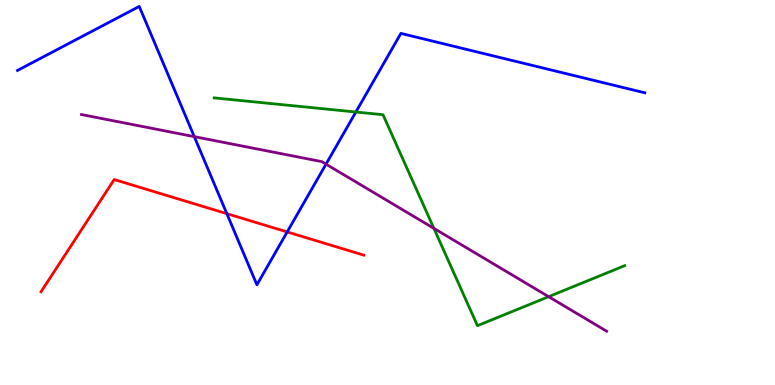[{'lines': ['blue', 'red'], 'intersections': [{'x': 2.93, 'y': 4.45}, {'x': 3.71, 'y': 3.98}]}, {'lines': ['green', 'red'], 'intersections': []}, {'lines': ['purple', 'red'], 'intersections': []}, {'lines': ['blue', 'green'], 'intersections': [{'x': 4.59, 'y': 7.09}]}, {'lines': ['blue', 'purple'], 'intersections': [{'x': 2.51, 'y': 6.45}, {'x': 4.21, 'y': 5.74}]}, {'lines': ['green', 'purple'], 'intersections': [{'x': 5.6, 'y': 4.07}, {'x': 7.08, 'y': 2.29}]}]